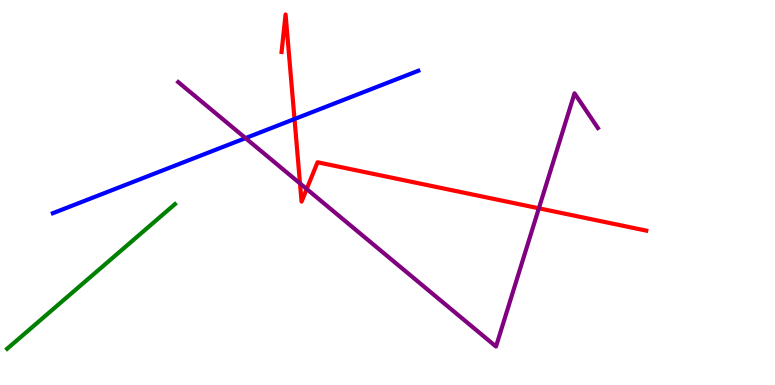[{'lines': ['blue', 'red'], 'intersections': [{'x': 3.8, 'y': 6.91}]}, {'lines': ['green', 'red'], 'intersections': []}, {'lines': ['purple', 'red'], 'intersections': [{'x': 3.87, 'y': 5.24}, {'x': 3.96, 'y': 5.09}, {'x': 6.95, 'y': 4.59}]}, {'lines': ['blue', 'green'], 'intersections': []}, {'lines': ['blue', 'purple'], 'intersections': [{'x': 3.17, 'y': 6.41}]}, {'lines': ['green', 'purple'], 'intersections': []}]